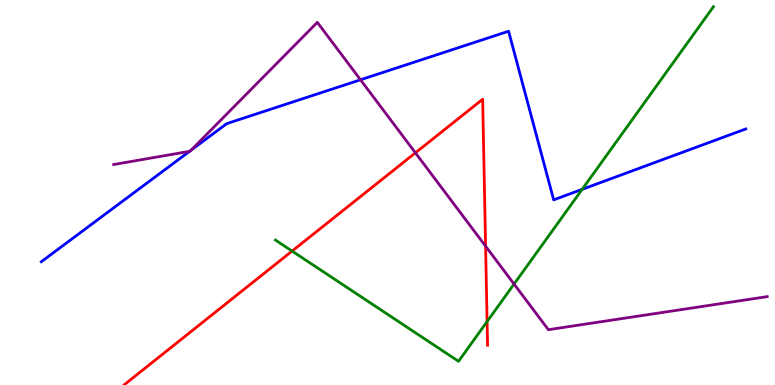[{'lines': ['blue', 'red'], 'intersections': []}, {'lines': ['green', 'red'], 'intersections': [{'x': 3.77, 'y': 3.48}, {'x': 6.29, 'y': 1.65}]}, {'lines': ['purple', 'red'], 'intersections': [{'x': 5.36, 'y': 6.03}, {'x': 6.27, 'y': 3.61}]}, {'lines': ['blue', 'green'], 'intersections': [{'x': 7.51, 'y': 5.08}]}, {'lines': ['blue', 'purple'], 'intersections': [{'x': 2.45, 'y': 6.07}, {'x': 2.46, 'y': 6.1}, {'x': 4.65, 'y': 7.93}]}, {'lines': ['green', 'purple'], 'intersections': [{'x': 6.63, 'y': 2.62}]}]